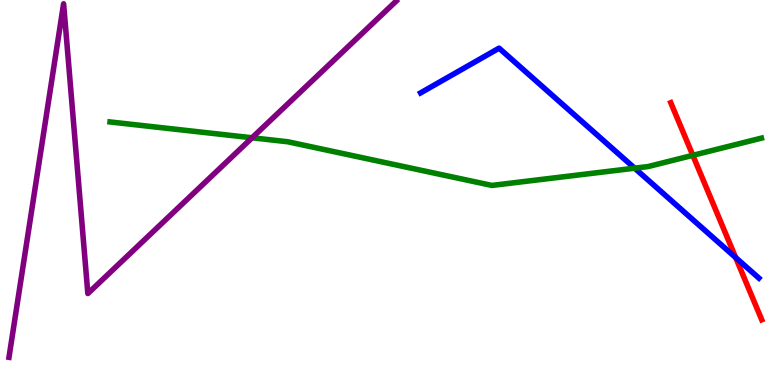[{'lines': ['blue', 'red'], 'intersections': [{'x': 9.49, 'y': 3.31}]}, {'lines': ['green', 'red'], 'intersections': [{'x': 8.94, 'y': 5.97}]}, {'lines': ['purple', 'red'], 'intersections': []}, {'lines': ['blue', 'green'], 'intersections': [{'x': 8.19, 'y': 5.63}]}, {'lines': ['blue', 'purple'], 'intersections': []}, {'lines': ['green', 'purple'], 'intersections': [{'x': 3.25, 'y': 6.42}]}]